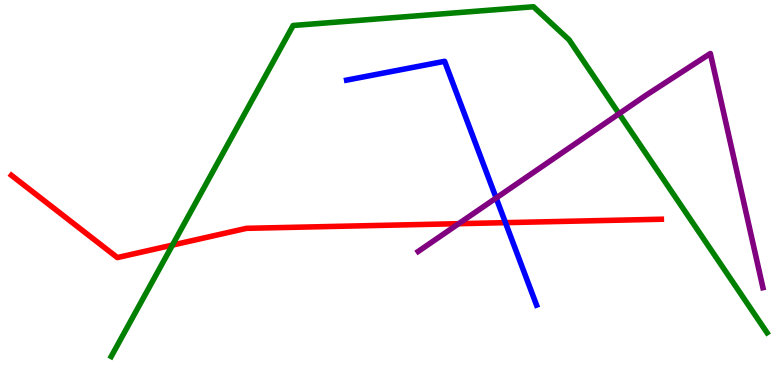[{'lines': ['blue', 'red'], 'intersections': [{'x': 6.52, 'y': 4.22}]}, {'lines': ['green', 'red'], 'intersections': [{'x': 2.22, 'y': 3.63}]}, {'lines': ['purple', 'red'], 'intersections': [{'x': 5.92, 'y': 4.19}]}, {'lines': ['blue', 'green'], 'intersections': []}, {'lines': ['blue', 'purple'], 'intersections': [{'x': 6.4, 'y': 4.86}]}, {'lines': ['green', 'purple'], 'intersections': [{'x': 7.99, 'y': 7.05}]}]